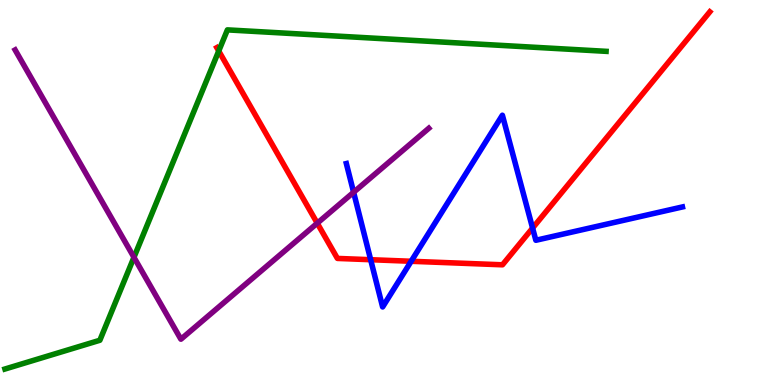[{'lines': ['blue', 'red'], 'intersections': [{'x': 4.78, 'y': 3.25}, {'x': 5.31, 'y': 3.21}, {'x': 6.87, 'y': 4.08}]}, {'lines': ['green', 'red'], 'intersections': [{'x': 2.82, 'y': 8.68}]}, {'lines': ['purple', 'red'], 'intersections': [{'x': 4.09, 'y': 4.2}]}, {'lines': ['blue', 'green'], 'intersections': []}, {'lines': ['blue', 'purple'], 'intersections': [{'x': 4.56, 'y': 5.01}]}, {'lines': ['green', 'purple'], 'intersections': [{'x': 1.73, 'y': 3.32}]}]